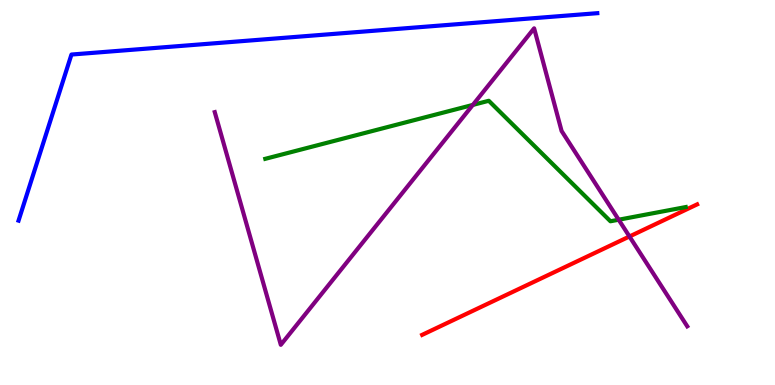[{'lines': ['blue', 'red'], 'intersections': []}, {'lines': ['green', 'red'], 'intersections': []}, {'lines': ['purple', 'red'], 'intersections': [{'x': 8.12, 'y': 3.86}]}, {'lines': ['blue', 'green'], 'intersections': []}, {'lines': ['blue', 'purple'], 'intersections': []}, {'lines': ['green', 'purple'], 'intersections': [{'x': 6.1, 'y': 7.27}, {'x': 7.98, 'y': 4.29}]}]